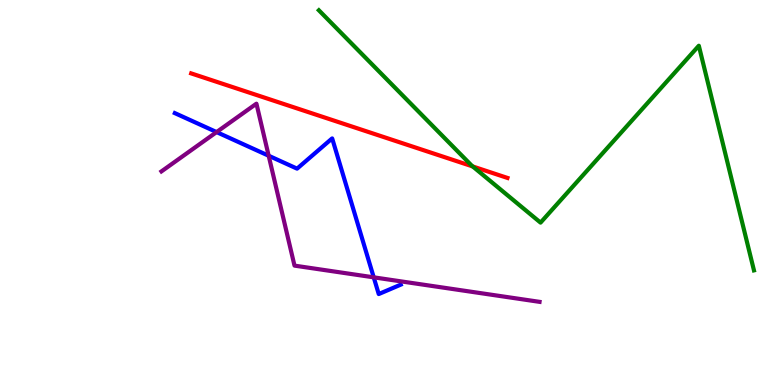[{'lines': ['blue', 'red'], 'intersections': []}, {'lines': ['green', 'red'], 'intersections': [{'x': 6.1, 'y': 5.68}]}, {'lines': ['purple', 'red'], 'intersections': []}, {'lines': ['blue', 'green'], 'intersections': []}, {'lines': ['blue', 'purple'], 'intersections': [{'x': 2.79, 'y': 6.57}, {'x': 3.47, 'y': 5.95}, {'x': 4.82, 'y': 2.8}]}, {'lines': ['green', 'purple'], 'intersections': []}]